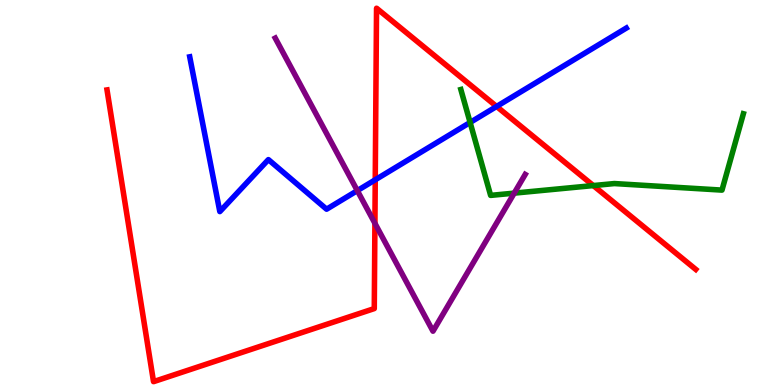[{'lines': ['blue', 'red'], 'intersections': [{'x': 4.84, 'y': 5.33}, {'x': 6.41, 'y': 7.24}]}, {'lines': ['green', 'red'], 'intersections': [{'x': 7.66, 'y': 5.18}]}, {'lines': ['purple', 'red'], 'intersections': [{'x': 4.84, 'y': 4.2}]}, {'lines': ['blue', 'green'], 'intersections': [{'x': 6.07, 'y': 6.82}]}, {'lines': ['blue', 'purple'], 'intersections': [{'x': 4.61, 'y': 5.05}]}, {'lines': ['green', 'purple'], 'intersections': [{'x': 6.64, 'y': 4.98}]}]